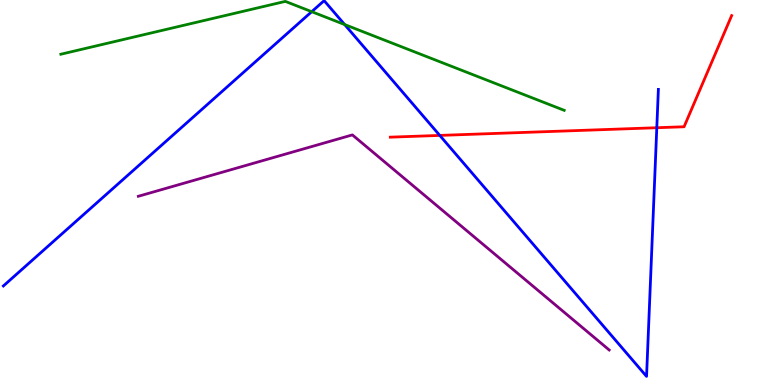[{'lines': ['blue', 'red'], 'intersections': [{'x': 5.67, 'y': 6.48}, {'x': 8.47, 'y': 6.68}]}, {'lines': ['green', 'red'], 'intersections': []}, {'lines': ['purple', 'red'], 'intersections': []}, {'lines': ['blue', 'green'], 'intersections': [{'x': 4.02, 'y': 9.7}, {'x': 4.45, 'y': 9.36}]}, {'lines': ['blue', 'purple'], 'intersections': []}, {'lines': ['green', 'purple'], 'intersections': []}]